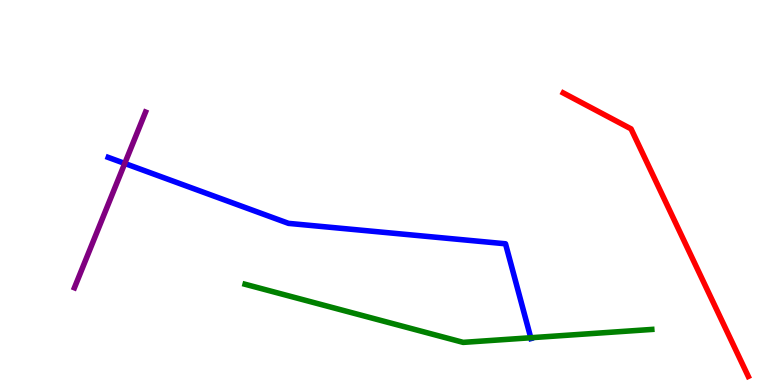[{'lines': ['blue', 'red'], 'intersections': []}, {'lines': ['green', 'red'], 'intersections': []}, {'lines': ['purple', 'red'], 'intersections': []}, {'lines': ['blue', 'green'], 'intersections': [{'x': 6.85, 'y': 1.23}]}, {'lines': ['blue', 'purple'], 'intersections': [{'x': 1.61, 'y': 5.75}]}, {'lines': ['green', 'purple'], 'intersections': []}]